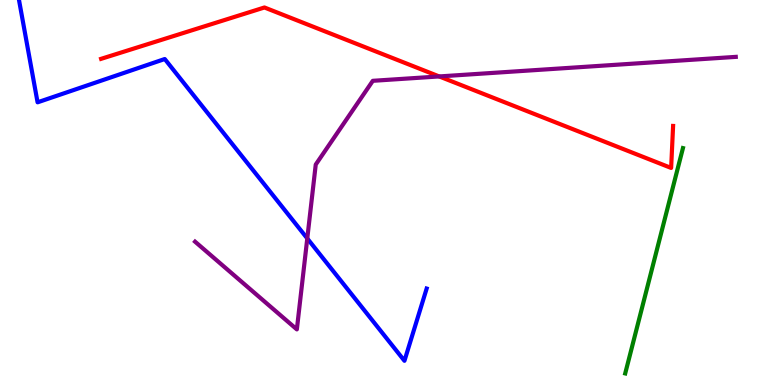[{'lines': ['blue', 'red'], 'intersections': []}, {'lines': ['green', 'red'], 'intersections': []}, {'lines': ['purple', 'red'], 'intersections': [{'x': 5.67, 'y': 8.01}]}, {'lines': ['blue', 'green'], 'intersections': []}, {'lines': ['blue', 'purple'], 'intersections': [{'x': 3.96, 'y': 3.81}]}, {'lines': ['green', 'purple'], 'intersections': []}]